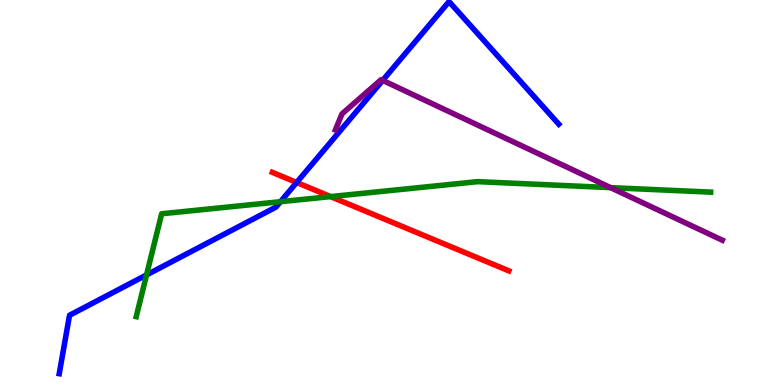[{'lines': ['blue', 'red'], 'intersections': [{'x': 3.83, 'y': 5.26}]}, {'lines': ['green', 'red'], 'intersections': [{'x': 4.27, 'y': 4.89}]}, {'lines': ['purple', 'red'], 'intersections': []}, {'lines': ['blue', 'green'], 'intersections': [{'x': 1.89, 'y': 2.86}, {'x': 3.62, 'y': 4.76}]}, {'lines': ['blue', 'purple'], 'intersections': [{'x': 4.94, 'y': 7.91}]}, {'lines': ['green', 'purple'], 'intersections': [{'x': 7.88, 'y': 5.13}]}]